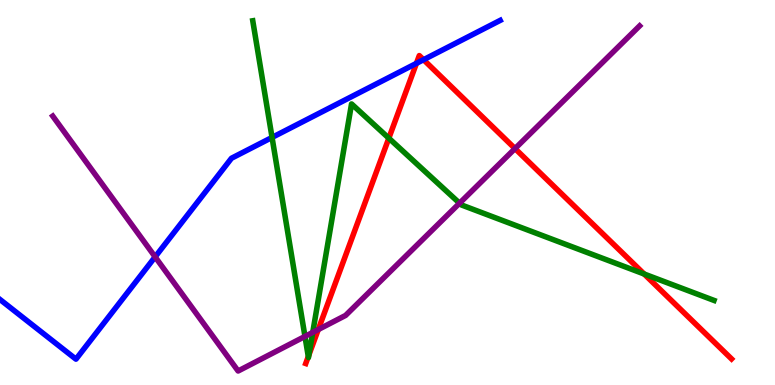[{'lines': ['blue', 'red'], 'intersections': [{'x': 5.37, 'y': 8.35}, {'x': 5.47, 'y': 8.45}]}, {'lines': ['green', 'red'], 'intersections': [{'x': 3.98, 'y': 0.739}, {'x': 3.99, 'y': 0.783}, {'x': 5.02, 'y': 6.41}, {'x': 8.31, 'y': 2.88}]}, {'lines': ['purple', 'red'], 'intersections': [{'x': 4.11, 'y': 1.44}, {'x': 6.65, 'y': 6.14}]}, {'lines': ['blue', 'green'], 'intersections': [{'x': 3.51, 'y': 6.43}]}, {'lines': ['blue', 'purple'], 'intersections': [{'x': 2.0, 'y': 3.33}]}, {'lines': ['green', 'purple'], 'intersections': [{'x': 3.94, 'y': 1.26}, {'x': 4.04, 'y': 1.37}, {'x': 5.93, 'y': 4.72}]}]